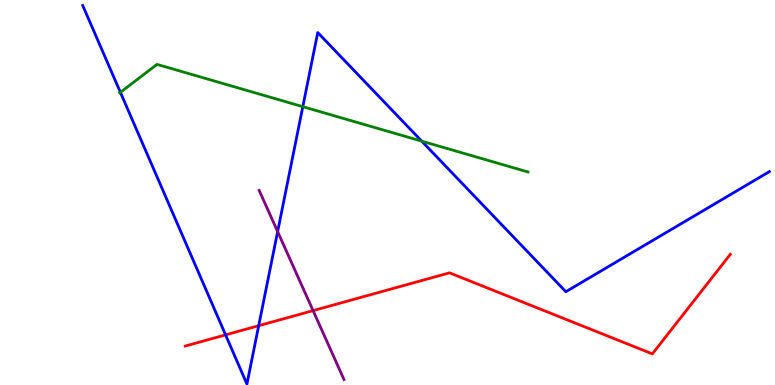[{'lines': ['blue', 'red'], 'intersections': [{'x': 2.91, 'y': 1.3}, {'x': 3.34, 'y': 1.54}]}, {'lines': ['green', 'red'], 'intersections': []}, {'lines': ['purple', 'red'], 'intersections': [{'x': 4.04, 'y': 1.93}]}, {'lines': ['blue', 'green'], 'intersections': [{'x': 1.55, 'y': 7.6}, {'x': 3.91, 'y': 7.23}, {'x': 5.44, 'y': 6.33}]}, {'lines': ['blue', 'purple'], 'intersections': [{'x': 3.58, 'y': 3.98}]}, {'lines': ['green', 'purple'], 'intersections': []}]